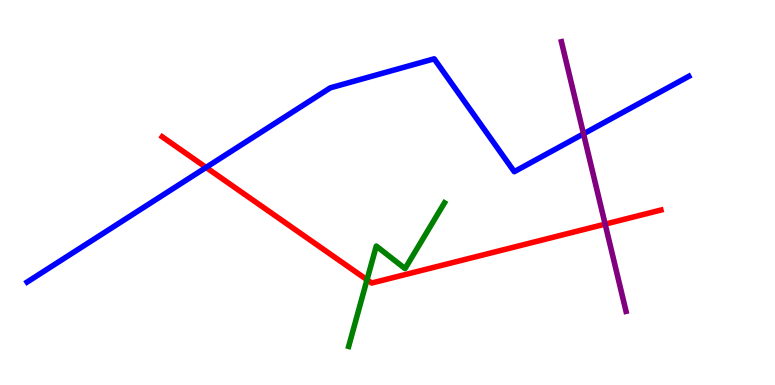[{'lines': ['blue', 'red'], 'intersections': [{'x': 2.66, 'y': 5.65}]}, {'lines': ['green', 'red'], 'intersections': [{'x': 4.74, 'y': 2.73}]}, {'lines': ['purple', 'red'], 'intersections': [{'x': 7.81, 'y': 4.18}]}, {'lines': ['blue', 'green'], 'intersections': []}, {'lines': ['blue', 'purple'], 'intersections': [{'x': 7.53, 'y': 6.52}]}, {'lines': ['green', 'purple'], 'intersections': []}]